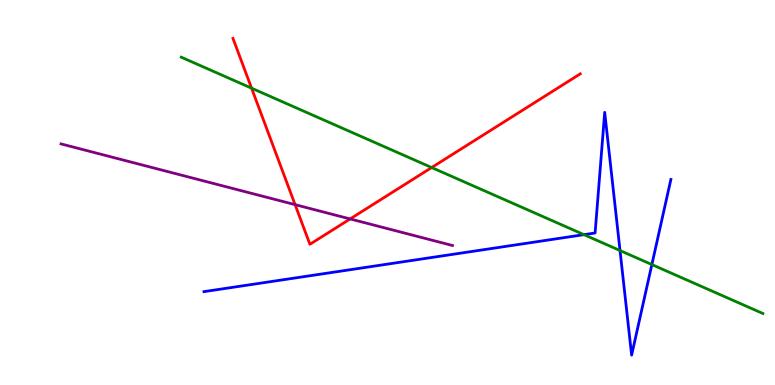[{'lines': ['blue', 'red'], 'intersections': []}, {'lines': ['green', 'red'], 'intersections': [{'x': 3.25, 'y': 7.71}, {'x': 5.57, 'y': 5.65}]}, {'lines': ['purple', 'red'], 'intersections': [{'x': 3.81, 'y': 4.68}, {'x': 4.52, 'y': 4.31}]}, {'lines': ['blue', 'green'], 'intersections': [{'x': 7.54, 'y': 3.91}, {'x': 8.0, 'y': 3.49}, {'x': 8.41, 'y': 3.13}]}, {'lines': ['blue', 'purple'], 'intersections': []}, {'lines': ['green', 'purple'], 'intersections': []}]